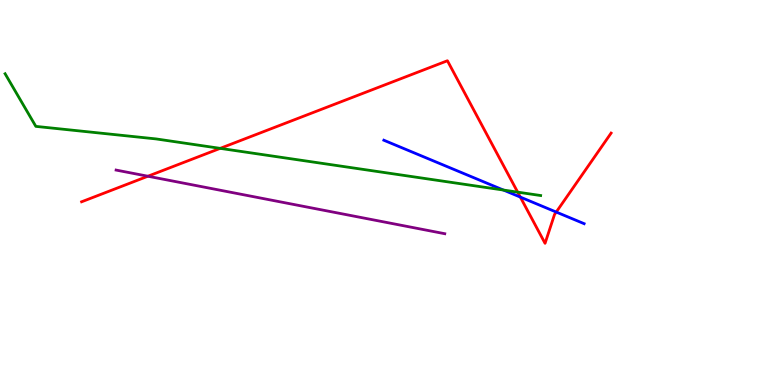[{'lines': ['blue', 'red'], 'intersections': [{'x': 6.71, 'y': 4.88}, {'x': 7.18, 'y': 4.49}]}, {'lines': ['green', 'red'], 'intersections': [{'x': 2.84, 'y': 6.15}, {'x': 6.68, 'y': 5.01}]}, {'lines': ['purple', 'red'], 'intersections': [{'x': 1.91, 'y': 5.42}]}, {'lines': ['blue', 'green'], 'intersections': [{'x': 6.5, 'y': 5.06}]}, {'lines': ['blue', 'purple'], 'intersections': []}, {'lines': ['green', 'purple'], 'intersections': []}]